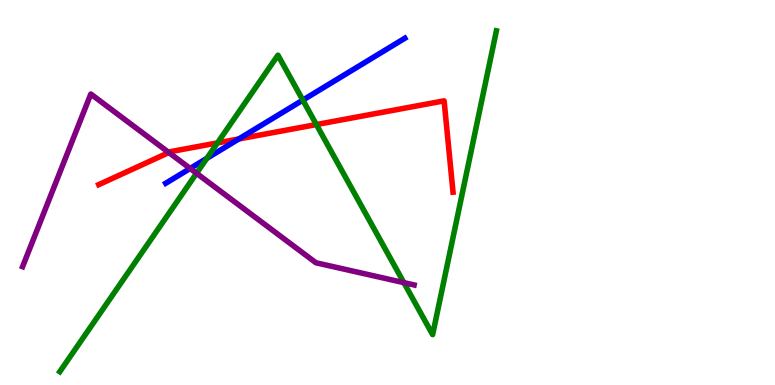[{'lines': ['blue', 'red'], 'intersections': [{'x': 3.08, 'y': 6.39}]}, {'lines': ['green', 'red'], 'intersections': [{'x': 2.81, 'y': 6.29}, {'x': 4.08, 'y': 6.76}]}, {'lines': ['purple', 'red'], 'intersections': [{'x': 2.18, 'y': 6.04}]}, {'lines': ['blue', 'green'], 'intersections': [{'x': 2.67, 'y': 5.89}, {'x': 3.91, 'y': 7.4}]}, {'lines': ['blue', 'purple'], 'intersections': [{'x': 2.45, 'y': 5.62}]}, {'lines': ['green', 'purple'], 'intersections': [{'x': 2.54, 'y': 5.5}, {'x': 5.21, 'y': 2.66}]}]